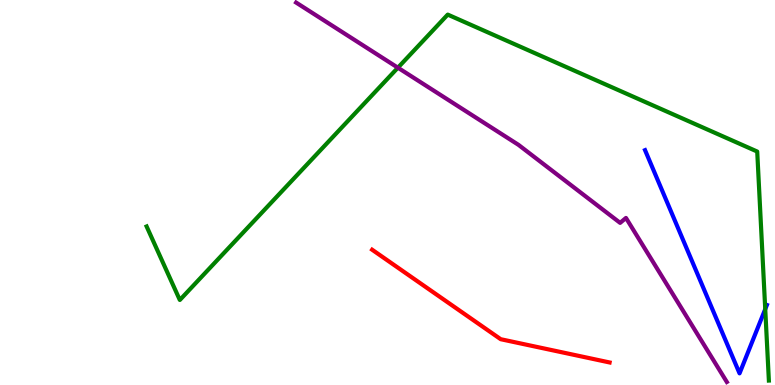[{'lines': ['blue', 'red'], 'intersections': []}, {'lines': ['green', 'red'], 'intersections': []}, {'lines': ['purple', 'red'], 'intersections': []}, {'lines': ['blue', 'green'], 'intersections': [{'x': 9.87, 'y': 1.97}]}, {'lines': ['blue', 'purple'], 'intersections': []}, {'lines': ['green', 'purple'], 'intersections': [{'x': 5.13, 'y': 8.24}]}]